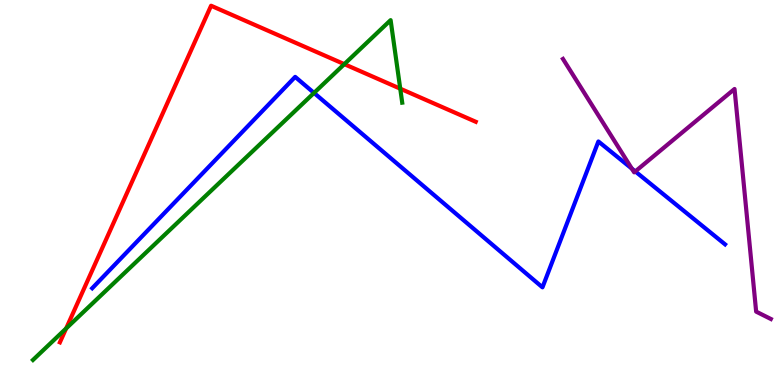[{'lines': ['blue', 'red'], 'intersections': []}, {'lines': ['green', 'red'], 'intersections': [{'x': 0.854, 'y': 1.47}, {'x': 4.44, 'y': 8.33}, {'x': 5.16, 'y': 7.7}]}, {'lines': ['purple', 'red'], 'intersections': []}, {'lines': ['blue', 'green'], 'intersections': [{'x': 4.05, 'y': 7.59}]}, {'lines': ['blue', 'purple'], 'intersections': [{'x': 8.15, 'y': 5.62}, {'x': 8.2, 'y': 5.55}]}, {'lines': ['green', 'purple'], 'intersections': []}]